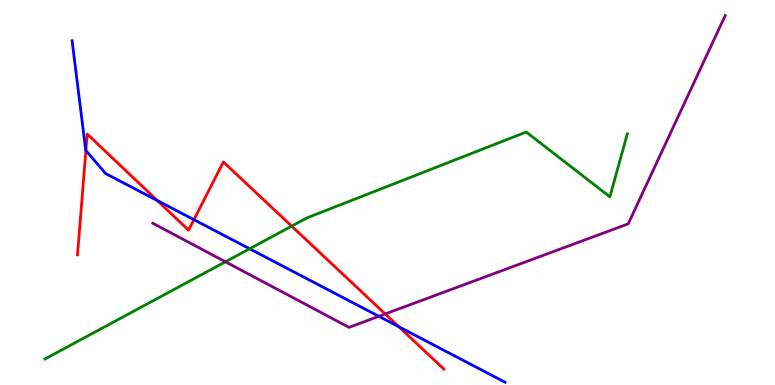[{'lines': ['blue', 'red'], 'intersections': [{'x': 1.11, 'y': 6.09}, {'x': 2.03, 'y': 4.79}, {'x': 2.5, 'y': 4.29}, {'x': 5.15, 'y': 1.51}]}, {'lines': ['green', 'red'], 'intersections': [{'x': 3.76, 'y': 4.13}]}, {'lines': ['purple', 'red'], 'intersections': [{'x': 4.97, 'y': 1.85}]}, {'lines': ['blue', 'green'], 'intersections': [{'x': 3.22, 'y': 3.54}]}, {'lines': ['blue', 'purple'], 'intersections': [{'x': 4.89, 'y': 1.78}]}, {'lines': ['green', 'purple'], 'intersections': [{'x': 2.91, 'y': 3.2}]}]